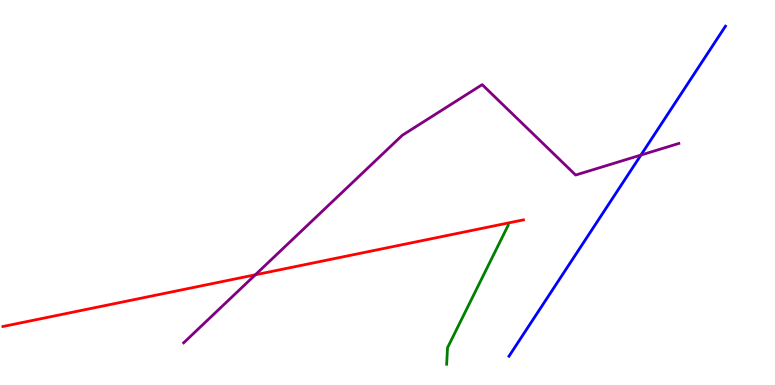[{'lines': ['blue', 'red'], 'intersections': []}, {'lines': ['green', 'red'], 'intersections': []}, {'lines': ['purple', 'red'], 'intersections': [{'x': 3.29, 'y': 2.86}]}, {'lines': ['blue', 'green'], 'intersections': []}, {'lines': ['blue', 'purple'], 'intersections': [{'x': 8.27, 'y': 5.97}]}, {'lines': ['green', 'purple'], 'intersections': []}]